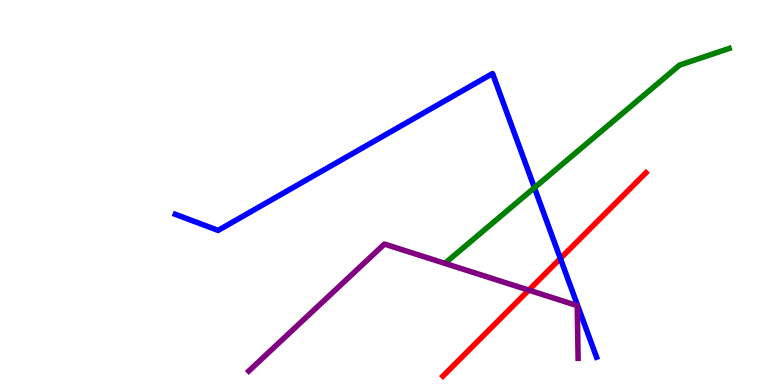[{'lines': ['blue', 'red'], 'intersections': [{'x': 7.23, 'y': 3.29}]}, {'lines': ['green', 'red'], 'intersections': []}, {'lines': ['purple', 'red'], 'intersections': [{'x': 6.82, 'y': 2.46}]}, {'lines': ['blue', 'green'], 'intersections': [{'x': 6.9, 'y': 5.12}]}, {'lines': ['blue', 'purple'], 'intersections': []}, {'lines': ['green', 'purple'], 'intersections': []}]